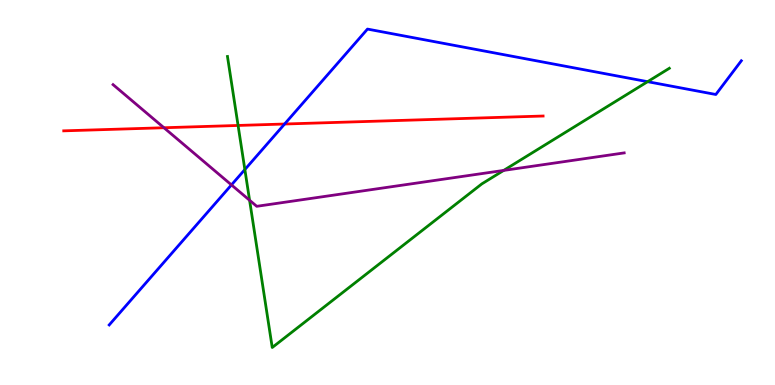[{'lines': ['blue', 'red'], 'intersections': [{'x': 3.67, 'y': 6.78}]}, {'lines': ['green', 'red'], 'intersections': [{'x': 3.07, 'y': 6.74}]}, {'lines': ['purple', 'red'], 'intersections': [{'x': 2.12, 'y': 6.68}]}, {'lines': ['blue', 'green'], 'intersections': [{'x': 3.16, 'y': 5.6}, {'x': 8.36, 'y': 7.88}]}, {'lines': ['blue', 'purple'], 'intersections': [{'x': 2.99, 'y': 5.2}]}, {'lines': ['green', 'purple'], 'intersections': [{'x': 3.22, 'y': 4.8}, {'x': 6.5, 'y': 5.57}]}]